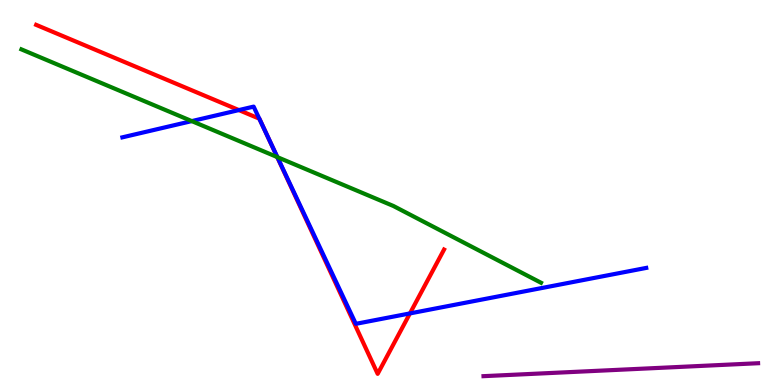[{'lines': ['blue', 'red'], 'intersections': [{'x': 3.08, 'y': 7.14}, {'x': 3.35, 'y': 6.92}, {'x': 3.43, 'y': 6.55}, {'x': 5.29, 'y': 1.86}]}, {'lines': ['green', 'red'], 'intersections': [{'x': 3.58, 'y': 5.92}]}, {'lines': ['purple', 'red'], 'intersections': []}, {'lines': ['blue', 'green'], 'intersections': [{'x': 2.47, 'y': 6.85}, {'x': 3.58, 'y': 5.92}]}, {'lines': ['blue', 'purple'], 'intersections': []}, {'lines': ['green', 'purple'], 'intersections': []}]